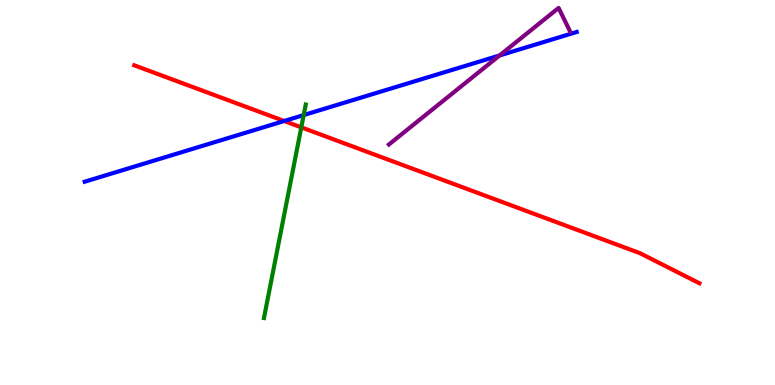[{'lines': ['blue', 'red'], 'intersections': [{'x': 3.67, 'y': 6.86}]}, {'lines': ['green', 'red'], 'intersections': [{'x': 3.89, 'y': 6.69}]}, {'lines': ['purple', 'red'], 'intersections': []}, {'lines': ['blue', 'green'], 'intersections': [{'x': 3.92, 'y': 7.01}]}, {'lines': ['blue', 'purple'], 'intersections': [{'x': 6.45, 'y': 8.56}]}, {'lines': ['green', 'purple'], 'intersections': []}]